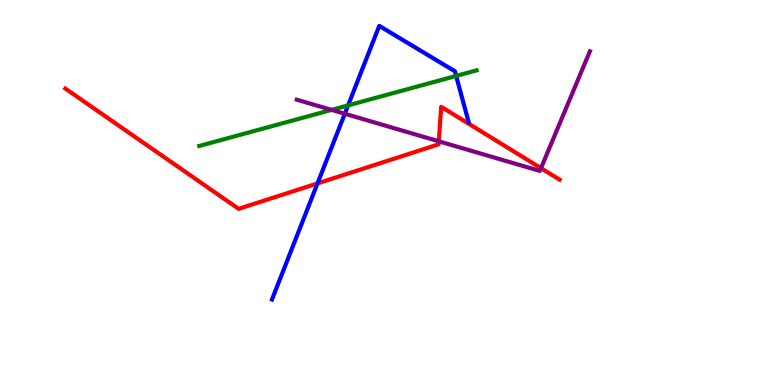[{'lines': ['blue', 'red'], 'intersections': [{'x': 4.1, 'y': 5.24}]}, {'lines': ['green', 'red'], 'intersections': []}, {'lines': ['purple', 'red'], 'intersections': [{'x': 5.66, 'y': 6.33}, {'x': 6.98, 'y': 5.63}]}, {'lines': ['blue', 'green'], 'intersections': [{'x': 4.49, 'y': 7.26}, {'x': 5.89, 'y': 8.03}]}, {'lines': ['blue', 'purple'], 'intersections': [{'x': 4.45, 'y': 7.05}]}, {'lines': ['green', 'purple'], 'intersections': [{'x': 4.28, 'y': 7.15}]}]